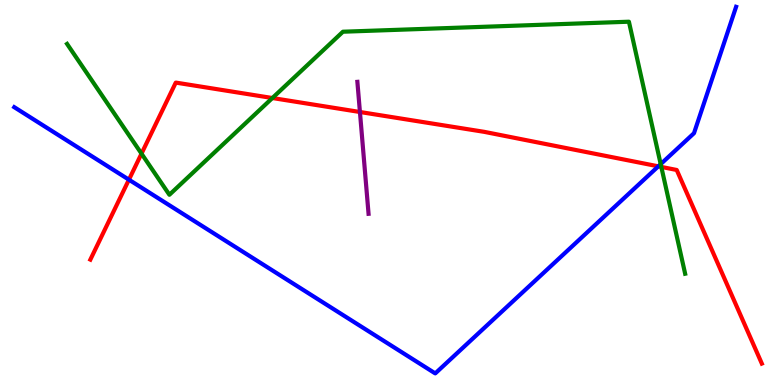[{'lines': ['blue', 'red'], 'intersections': [{'x': 1.66, 'y': 5.33}, {'x': 8.49, 'y': 5.68}]}, {'lines': ['green', 'red'], 'intersections': [{'x': 1.83, 'y': 6.01}, {'x': 3.51, 'y': 7.45}, {'x': 8.53, 'y': 5.66}]}, {'lines': ['purple', 'red'], 'intersections': [{'x': 4.64, 'y': 7.09}]}, {'lines': ['blue', 'green'], 'intersections': [{'x': 8.53, 'y': 5.74}]}, {'lines': ['blue', 'purple'], 'intersections': []}, {'lines': ['green', 'purple'], 'intersections': []}]